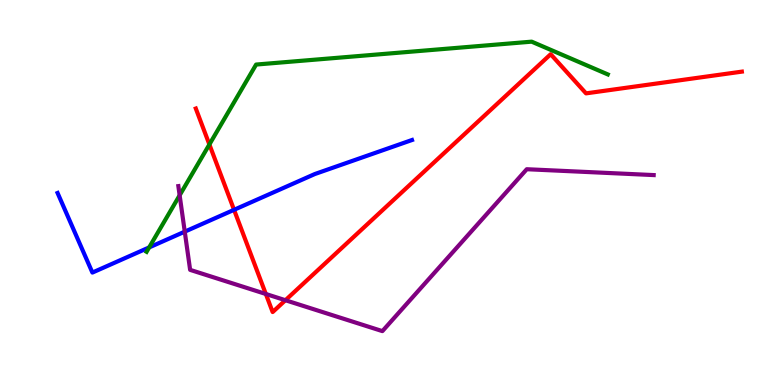[{'lines': ['blue', 'red'], 'intersections': [{'x': 3.02, 'y': 4.55}]}, {'lines': ['green', 'red'], 'intersections': [{'x': 2.7, 'y': 6.25}]}, {'lines': ['purple', 'red'], 'intersections': [{'x': 3.43, 'y': 2.36}, {'x': 3.68, 'y': 2.2}]}, {'lines': ['blue', 'green'], 'intersections': [{'x': 1.92, 'y': 3.57}]}, {'lines': ['blue', 'purple'], 'intersections': [{'x': 2.38, 'y': 3.98}]}, {'lines': ['green', 'purple'], 'intersections': [{'x': 2.32, 'y': 4.93}]}]